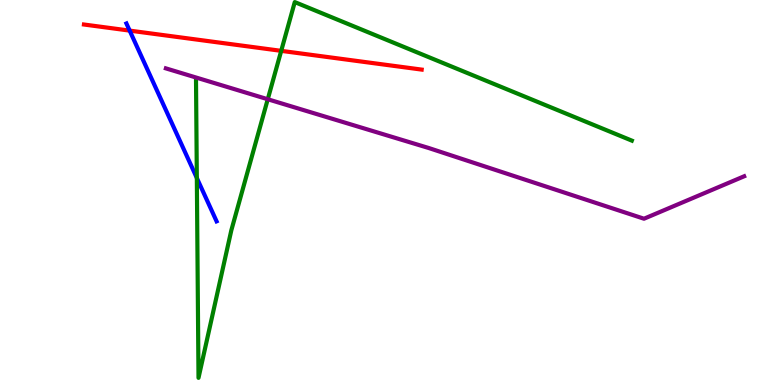[{'lines': ['blue', 'red'], 'intersections': [{'x': 1.67, 'y': 9.2}]}, {'lines': ['green', 'red'], 'intersections': [{'x': 3.63, 'y': 8.68}]}, {'lines': ['purple', 'red'], 'intersections': []}, {'lines': ['blue', 'green'], 'intersections': [{'x': 2.54, 'y': 5.38}]}, {'lines': ['blue', 'purple'], 'intersections': []}, {'lines': ['green', 'purple'], 'intersections': [{'x': 3.45, 'y': 7.42}]}]